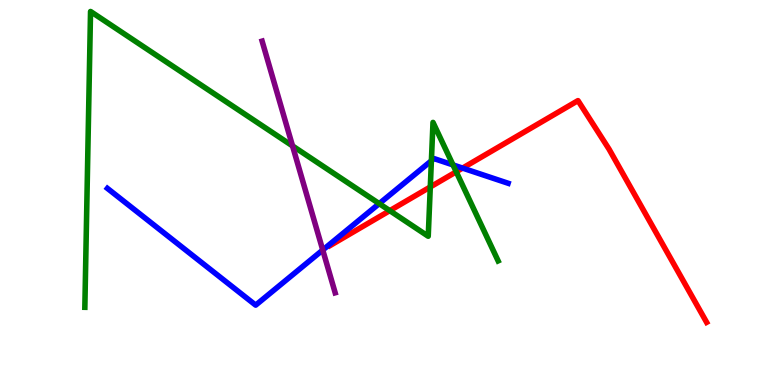[{'lines': ['blue', 'red'], 'intersections': [{'x': 5.97, 'y': 5.63}]}, {'lines': ['green', 'red'], 'intersections': [{'x': 5.03, 'y': 4.53}, {'x': 5.55, 'y': 5.14}, {'x': 5.89, 'y': 5.54}]}, {'lines': ['purple', 'red'], 'intersections': []}, {'lines': ['blue', 'green'], 'intersections': [{'x': 4.89, 'y': 4.71}, {'x': 5.57, 'y': 5.82}, {'x': 5.85, 'y': 5.72}]}, {'lines': ['blue', 'purple'], 'intersections': [{'x': 4.16, 'y': 3.51}]}, {'lines': ['green', 'purple'], 'intersections': [{'x': 3.77, 'y': 6.21}]}]